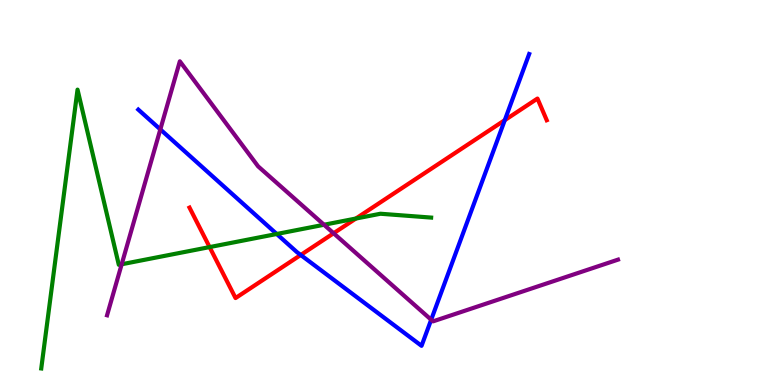[{'lines': ['blue', 'red'], 'intersections': [{'x': 3.88, 'y': 3.38}, {'x': 6.51, 'y': 6.88}]}, {'lines': ['green', 'red'], 'intersections': [{'x': 2.7, 'y': 3.58}, {'x': 4.59, 'y': 4.32}]}, {'lines': ['purple', 'red'], 'intersections': [{'x': 4.3, 'y': 3.94}]}, {'lines': ['blue', 'green'], 'intersections': [{'x': 3.57, 'y': 3.92}]}, {'lines': ['blue', 'purple'], 'intersections': [{'x': 2.07, 'y': 6.64}, {'x': 5.56, 'y': 1.7}]}, {'lines': ['green', 'purple'], 'intersections': [{'x': 1.57, 'y': 3.14}, {'x': 4.18, 'y': 4.16}]}]